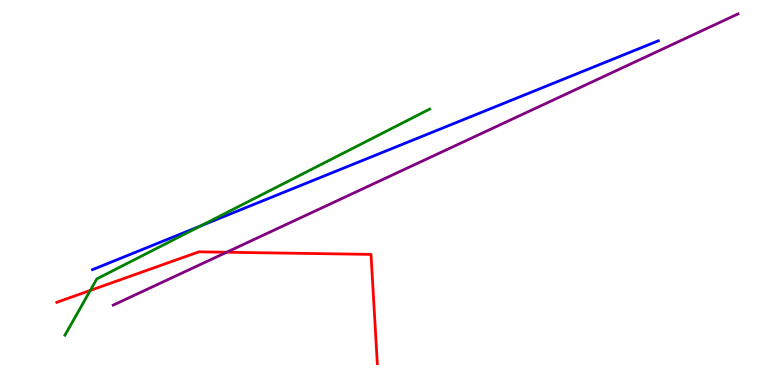[{'lines': ['blue', 'red'], 'intersections': []}, {'lines': ['green', 'red'], 'intersections': [{'x': 1.17, 'y': 2.46}]}, {'lines': ['purple', 'red'], 'intersections': [{'x': 2.92, 'y': 3.45}]}, {'lines': ['blue', 'green'], 'intersections': [{'x': 2.59, 'y': 4.13}]}, {'lines': ['blue', 'purple'], 'intersections': []}, {'lines': ['green', 'purple'], 'intersections': []}]